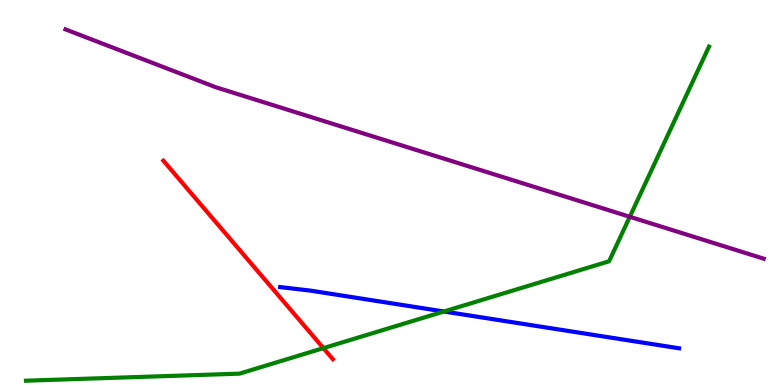[{'lines': ['blue', 'red'], 'intersections': []}, {'lines': ['green', 'red'], 'intersections': [{'x': 4.17, 'y': 0.958}]}, {'lines': ['purple', 'red'], 'intersections': []}, {'lines': ['blue', 'green'], 'intersections': [{'x': 5.73, 'y': 1.91}]}, {'lines': ['blue', 'purple'], 'intersections': []}, {'lines': ['green', 'purple'], 'intersections': [{'x': 8.13, 'y': 4.37}]}]